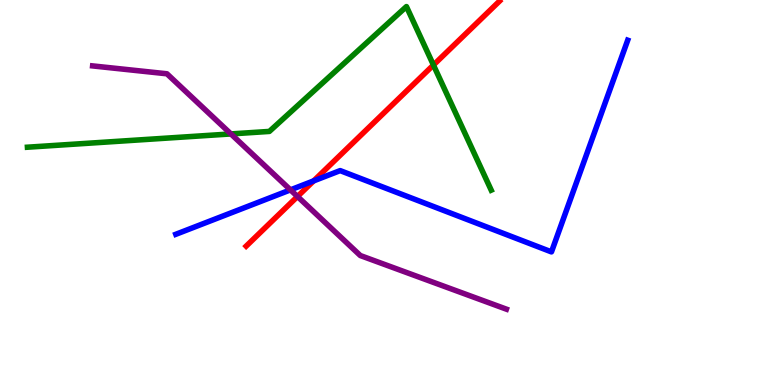[{'lines': ['blue', 'red'], 'intersections': [{'x': 4.05, 'y': 5.3}]}, {'lines': ['green', 'red'], 'intersections': [{'x': 5.59, 'y': 8.31}]}, {'lines': ['purple', 'red'], 'intersections': [{'x': 3.84, 'y': 4.9}]}, {'lines': ['blue', 'green'], 'intersections': []}, {'lines': ['blue', 'purple'], 'intersections': [{'x': 3.75, 'y': 5.07}]}, {'lines': ['green', 'purple'], 'intersections': [{'x': 2.98, 'y': 6.52}]}]